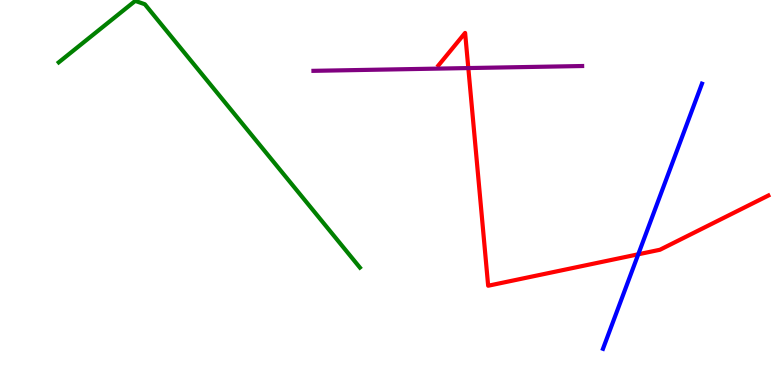[{'lines': ['blue', 'red'], 'intersections': [{'x': 8.24, 'y': 3.39}]}, {'lines': ['green', 'red'], 'intersections': []}, {'lines': ['purple', 'red'], 'intersections': [{'x': 6.04, 'y': 8.23}]}, {'lines': ['blue', 'green'], 'intersections': []}, {'lines': ['blue', 'purple'], 'intersections': []}, {'lines': ['green', 'purple'], 'intersections': []}]